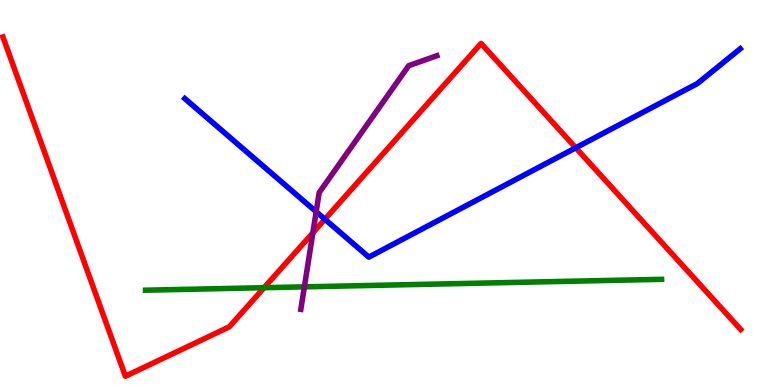[{'lines': ['blue', 'red'], 'intersections': [{'x': 4.19, 'y': 4.31}, {'x': 7.43, 'y': 6.16}]}, {'lines': ['green', 'red'], 'intersections': [{'x': 3.41, 'y': 2.53}]}, {'lines': ['purple', 'red'], 'intersections': [{'x': 4.04, 'y': 3.95}]}, {'lines': ['blue', 'green'], 'intersections': []}, {'lines': ['blue', 'purple'], 'intersections': [{'x': 4.08, 'y': 4.5}]}, {'lines': ['green', 'purple'], 'intersections': [{'x': 3.93, 'y': 2.55}]}]